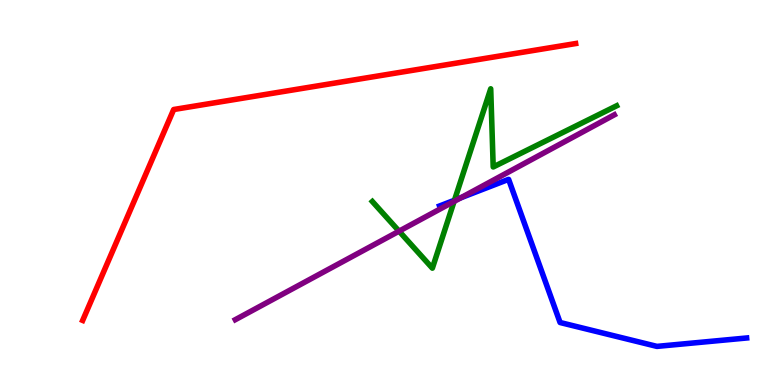[{'lines': ['blue', 'red'], 'intersections': []}, {'lines': ['green', 'red'], 'intersections': []}, {'lines': ['purple', 'red'], 'intersections': []}, {'lines': ['blue', 'green'], 'intersections': [{'x': 5.86, 'y': 4.8}]}, {'lines': ['blue', 'purple'], 'intersections': [{'x': 5.95, 'y': 4.86}]}, {'lines': ['green', 'purple'], 'intersections': [{'x': 5.15, 'y': 4.0}, {'x': 5.86, 'y': 4.77}]}]